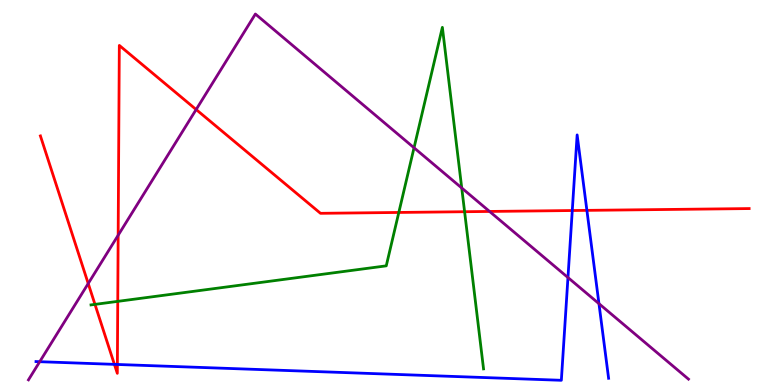[{'lines': ['blue', 'red'], 'intersections': [{'x': 1.48, 'y': 0.536}, {'x': 1.51, 'y': 0.533}, {'x': 7.38, 'y': 4.53}, {'x': 7.57, 'y': 4.54}]}, {'lines': ['green', 'red'], 'intersections': [{'x': 1.23, 'y': 2.09}, {'x': 1.52, 'y': 2.17}, {'x': 5.15, 'y': 4.48}, {'x': 5.99, 'y': 4.5}]}, {'lines': ['purple', 'red'], 'intersections': [{'x': 1.14, 'y': 2.64}, {'x': 1.52, 'y': 3.89}, {'x': 2.53, 'y': 7.15}, {'x': 6.32, 'y': 4.51}]}, {'lines': ['blue', 'green'], 'intersections': []}, {'lines': ['blue', 'purple'], 'intersections': [{'x': 0.513, 'y': 0.605}, {'x': 7.33, 'y': 2.79}, {'x': 7.73, 'y': 2.11}]}, {'lines': ['green', 'purple'], 'intersections': [{'x': 5.34, 'y': 6.16}, {'x': 5.96, 'y': 5.12}]}]